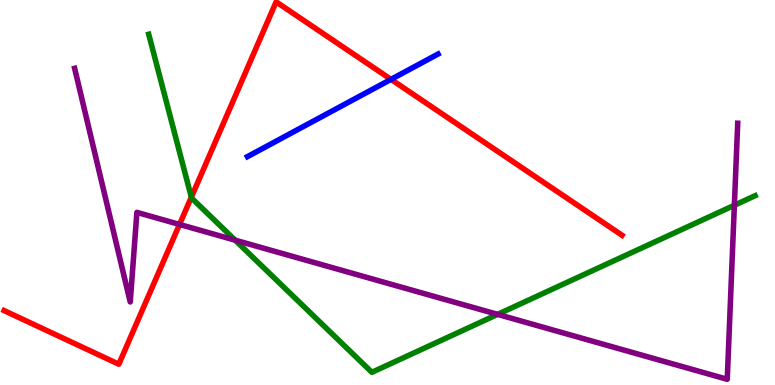[{'lines': ['blue', 'red'], 'intersections': [{'x': 5.05, 'y': 7.94}]}, {'lines': ['green', 'red'], 'intersections': [{'x': 2.47, 'y': 4.88}]}, {'lines': ['purple', 'red'], 'intersections': [{'x': 2.32, 'y': 4.17}]}, {'lines': ['blue', 'green'], 'intersections': []}, {'lines': ['blue', 'purple'], 'intersections': []}, {'lines': ['green', 'purple'], 'intersections': [{'x': 3.03, 'y': 3.76}, {'x': 6.42, 'y': 1.83}, {'x': 9.48, 'y': 4.67}]}]